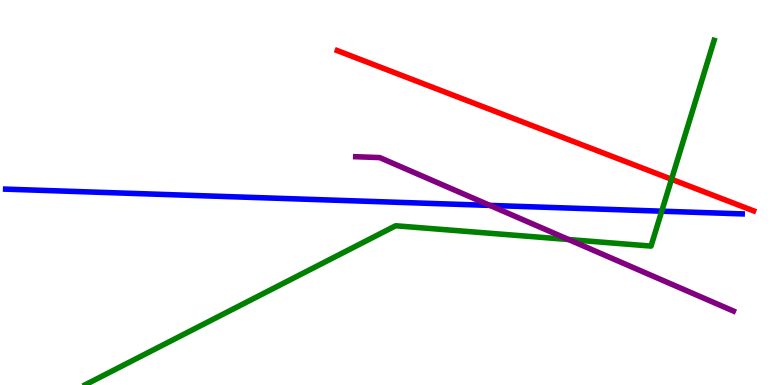[{'lines': ['blue', 'red'], 'intersections': []}, {'lines': ['green', 'red'], 'intersections': [{'x': 8.66, 'y': 5.34}]}, {'lines': ['purple', 'red'], 'intersections': []}, {'lines': ['blue', 'green'], 'intersections': [{'x': 8.54, 'y': 4.51}]}, {'lines': ['blue', 'purple'], 'intersections': [{'x': 6.32, 'y': 4.66}]}, {'lines': ['green', 'purple'], 'intersections': [{'x': 7.34, 'y': 3.78}]}]